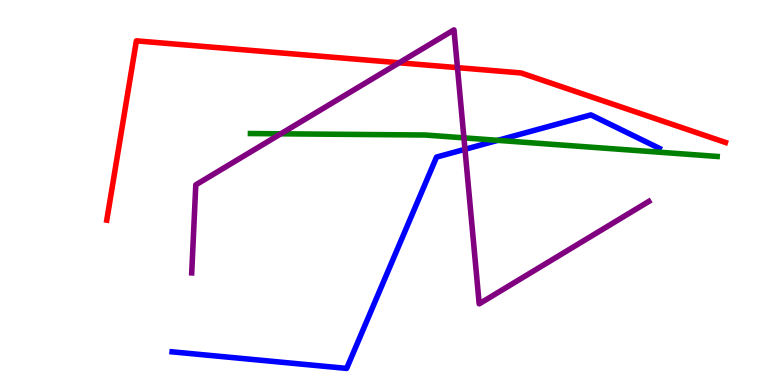[{'lines': ['blue', 'red'], 'intersections': []}, {'lines': ['green', 'red'], 'intersections': []}, {'lines': ['purple', 'red'], 'intersections': [{'x': 5.15, 'y': 8.37}, {'x': 5.9, 'y': 8.24}]}, {'lines': ['blue', 'green'], 'intersections': [{'x': 6.42, 'y': 6.35}]}, {'lines': ['blue', 'purple'], 'intersections': [{'x': 6.0, 'y': 6.12}]}, {'lines': ['green', 'purple'], 'intersections': [{'x': 3.62, 'y': 6.52}, {'x': 5.99, 'y': 6.42}]}]